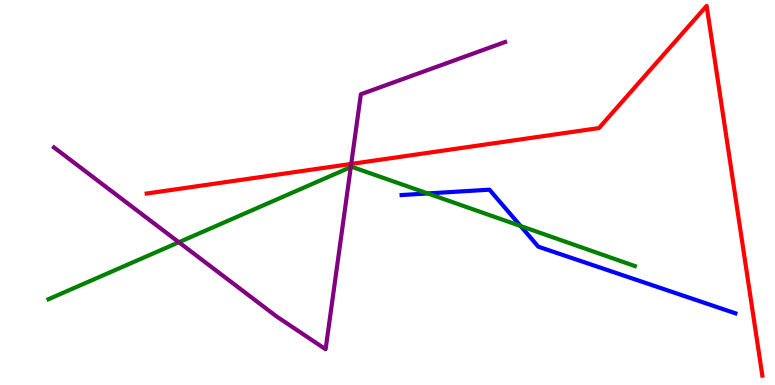[{'lines': ['blue', 'red'], 'intersections': []}, {'lines': ['green', 'red'], 'intersections': []}, {'lines': ['purple', 'red'], 'intersections': [{'x': 4.53, 'y': 5.74}]}, {'lines': ['blue', 'green'], 'intersections': [{'x': 5.52, 'y': 4.98}, {'x': 6.72, 'y': 4.13}]}, {'lines': ['blue', 'purple'], 'intersections': []}, {'lines': ['green', 'purple'], 'intersections': [{'x': 2.31, 'y': 3.71}, {'x': 4.53, 'y': 5.66}]}]